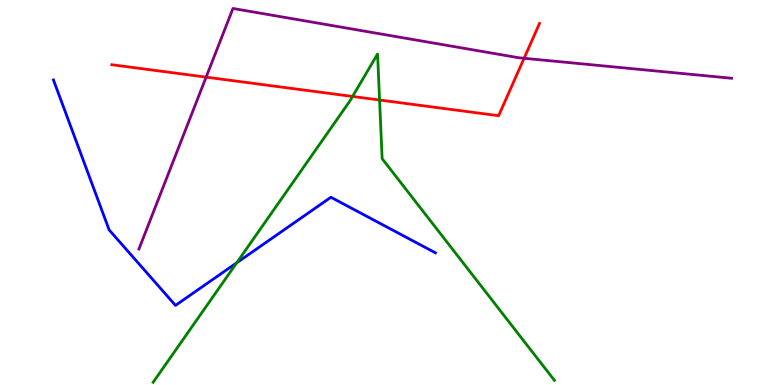[{'lines': ['blue', 'red'], 'intersections': []}, {'lines': ['green', 'red'], 'intersections': [{'x': 4.55, 'y': 7.49}, {'x': 4.9, 'y': 7.4}]}, {'lines': ['purple', 'red'], 'intersections': [{'x': 2.66, 'y': 8.0}, {'x': 6.76, 'y': 8.49}]}, {'lines': ['blue', 'green'], 'intersections': [{'x': 3.05, 'y': 3.17}]}, {'lines': ['blue', 'purple'], 'intersections': []}, {'lines': ['green', 'purple'], 'intersections': []}]